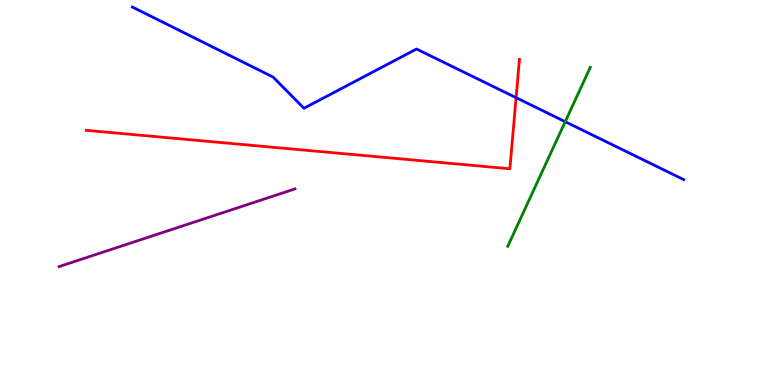[{'lines': ['blue', 'red'], 'intersections': [{'x': 6.66, 'y': 7.46}]}, {'lines': ['green', 'red'], 'intersections': []}, {'lines': ['purple', 'red'], 'intersections': []}, {'lines': ['blue', 'green'], 'intersections': [{'x': 7.29, 'y': 6.84}]}, {'lines': ['blue', 'purple'], 'intersections': []}, {'lines': ['green', 'purple'], 'intersections': []}]